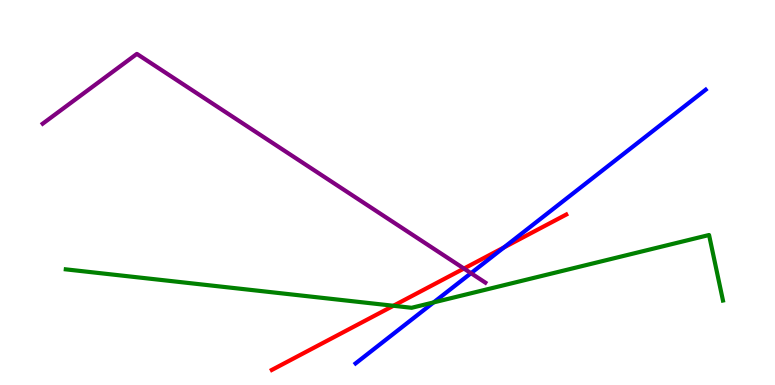[{'lines': ['blue', 'red'], 'intersections': [{'x': 6.5, 'y': 3.57}]}, {'lines': ['green', 'red'], 'intersections': [{'x': 5.08, 'y': 2.06}]}, {'lines': ['purple', 'red'], 'intersections': [{'x': 5.99, 'y': 3.02}]}, {'lines': ['blue', 'green'], 'intersections': [{'x': 5.6, 'y': 2.15}]}, {'lines': ['blue', 'purple'], 'intersections': [{'x': 6.08, 'y': 2.9}]}, {'lines': ['green', 'purple'], 'intersections': []}]